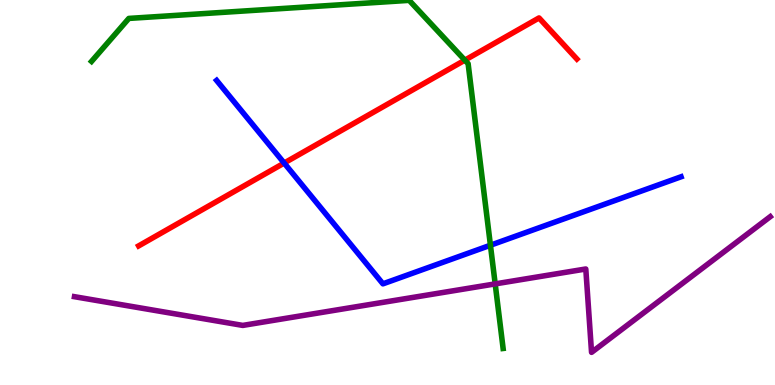[{'lines': ['blue', 'red'], 'intersections': [{'x': 3.67, 'y': 5.77}]}, {'lines': ['green', 'red'], 'intersections': [{'x': 6.0, 'y': 8.44}]}, {'lines': ['purple', 'red'], 'intersections': []}, {'lines': ['blue', 'green'], 'intersections': [{'x': 6.33, 'y': 3.63}]}, {'lines': ['blue', 'purple'], 'intersections': []}, {'lines': ['green', 'purple'], 'intersections': [{'x': 6.39, 'y': 2.63}]}]